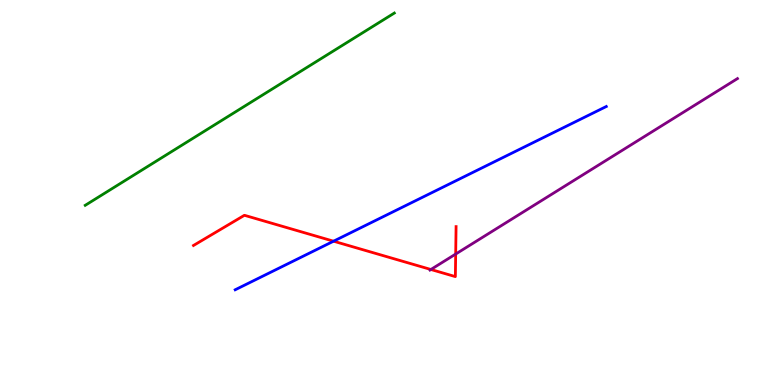[{'lines': ['blue', 'red'], 'intersections': [{'x': 4.3, 'y': 3.74}]}, {'lines': ['green', 'red'], 'intersections': []}, {'lines': ['purple', 'red'], 'intersections': [{'x': 5.56, 'y': 3.0}, {'x': 5.88, 'y': 3.4}]}, {'lines': ['blue', 'green'], 'intersections': []}, {'lines': ['blue', 'purple'], 'intersections': []}, {'lines': ['green', 'purple'], 'intersections': []}]